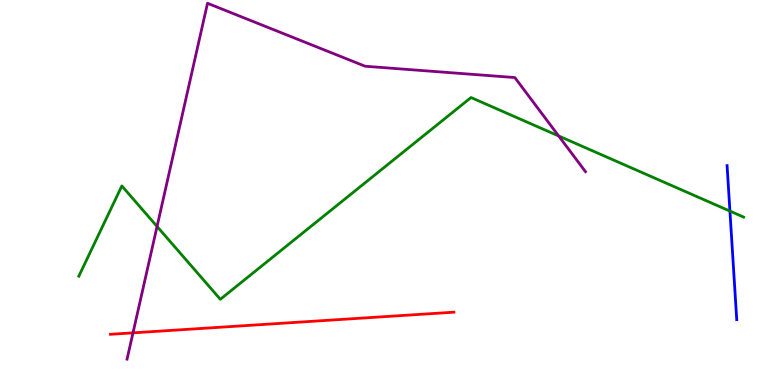[{'lines': ['blue', 'red'], 'intersections': []}, {'lines': ['green', 'red'], 'intersections': []}, {'lines': ['purple', 'red'], 'intersections': [{'x': 1.72, 'y': 1.35}]}, {'lines': ['blue', 'green'], 'intersections': [{'x': 9.42, 'y': 4.52}]}, {'lines': ['blue', 'purple'], 'intersections': []}, {'lines': ['green', 'purple'], 'intersections': [{'x': 2.03, 'y': 4.12}, {'x': 7.21, 'y': 6.47}]}]